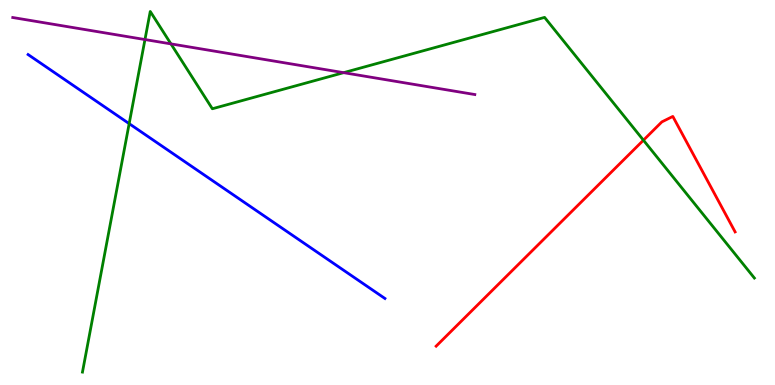[{'lines': ['blue', 'red'], 'intersections': []}, {'lines': ['green', 'red'], 'intersections': [{'x': 8.3, 'y': 6.36}]}, {'lines': ['purple', 'red'], 'intersections': []}, {'lines': ['blue', 'green'], 'intersections': [{'x': 1.67, 'y': 6.79}]}, {'lines': ['blue', 'purple'], 'intersections': []}, {'lines': ['green', 'purple'], 'intersections': [{'x': 1.87, 'y': 8.97}, {'x': 2.21, 'y': 8.86}, {'x': 4.43, 'y': 8.11}]}]